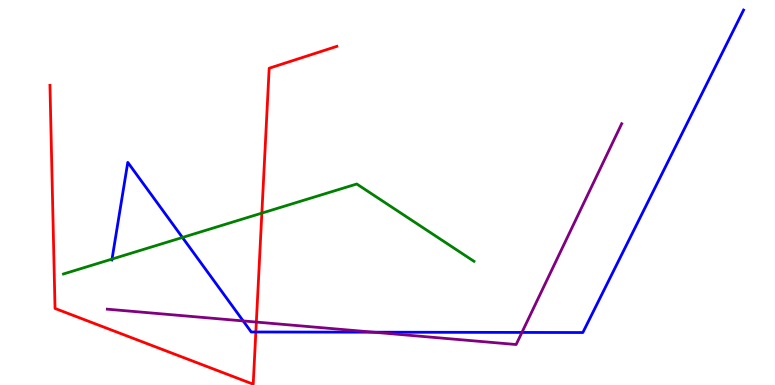[{'lines': ['blue', 'red'], 'intersections': [{'x': 3.3, 'y': 1.38}]}, {'lines': ['green', 'red'], 'intersections': [{'x': 3.38, 'y': 4.46}]}, {'lines': ['purple', 'red'], 'intersections': [{'x': 3.31, 'y': 1.63}]}, {'lines': ['blue', 'green'], 'intersections': [{'x': 1.45, 'y': 3.27}, {'x': 2.35, 'y': 3.83}]}, {'lines': ['blue', 'purple'], 'intersections': [{'x': 3.14, 'y': 1.66}, {'x': 4.82, 'y': 1.37}, {'x': 6.73, 'y': 1.37}]}, {'lines': ['green', 'purple'], 'intersections': []}]